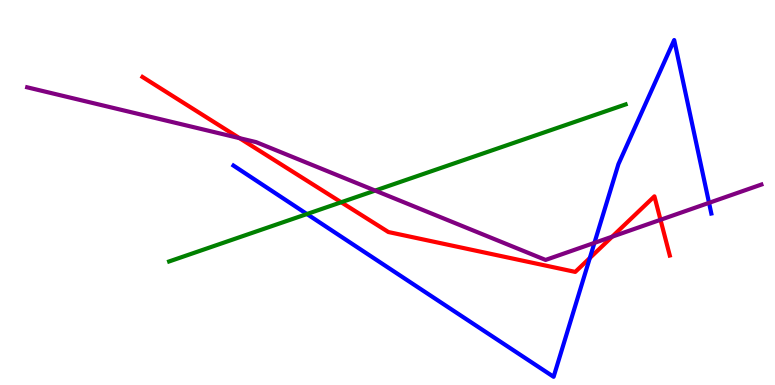[{'lines': ['blue', 'red'], 'intersections': [{'x': 7.61, 'y': 3.3}]}, {'lines': ['green', 'red'], 'intersections': [{'x': 4.4, 'y': 4.75}]}, {'lines': ['purple', 'red'], 'intersections': [{'x': 3.09, 'y': 6.41}, {'x': 7.9, 'y': 3.85}, {'x': 8.52, 'y': 4.29}]}, {'lines': ['blue', 'green'], 'intersections': [{'x': 3.96, 'y': 4.44}]}, {'lines': ['blue', 'purple'], 'intersections': [{'x': 7.67, 'y': 3.69}, {'x': 9.15, 'y': 4.73}]}, {'lines': ['green', 'purple'], 'intersections': [{'x': 4.84, 'y': 5.05}]}]